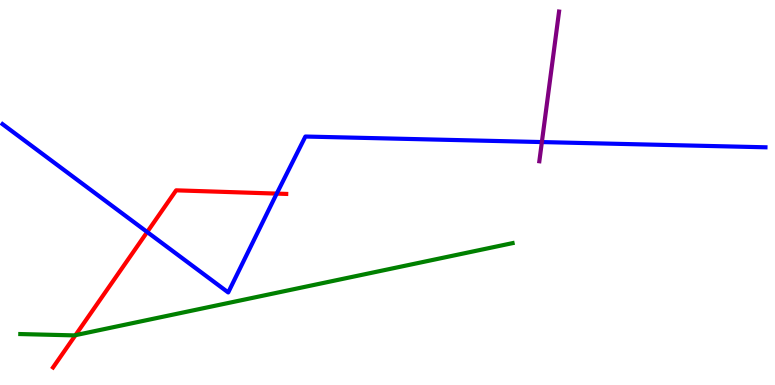[{'lines': ['blue', 'red'], 'intersections': [{'x': 1.9, 'y': 3.97}, {'x': 3.57, 'y': 4.97}]}, {'lines': ['green', 'red'], 'intersections': [{'x': 0.974, 'y': 1.29}]}, {'lines': ['purple', 'red'], 'intersections': []}, {'lines': ['blue', 'green'], 'intersections': []}, {'lines': ['blue', 'purple'], 'intersections': [{'x': 6.99, 'y': 6.31}]}, {'lines': ['green', 'purple'], 'intersections': []}]